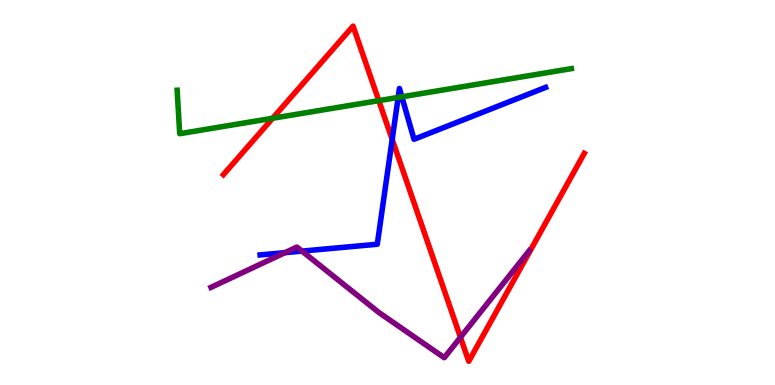[{'lines': ['blue', 'red'], 'intersections': [{'x': 5.06, 'y': 6.38}]}, {'lines': ['green', 'red'], 'intersections': [{'x': 3.52, 'y': 6.93}, {'x': 4.89, 'y': 7.39}]}, {'lines': ['purple', 'red'], 'intersections': [{'x': 5.94, 'y': 1.24}]}, {'lines': ['blue', 'green'], 'intersections': [{'x': 5.14, 'y': 7.47}, {'x': 5.19, 'y': 7.49}]}, {'lines': ['blue', 'purple'], 'intersections': [{'x': 3.68, 'y': 3.44}, {'x': 3.9, 'y': 3.48}]}, {'lines': ['green', 'purple'], 'intersections': []}]